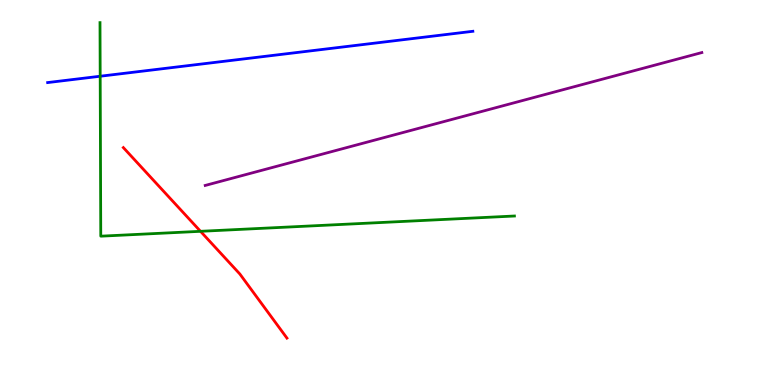[{'lines': ['blue', 'red'], 'intersections': []}, {'lines': ['green', 'red'], 'intersections': [{'x': 2.59, 'y': 3.99}]}, {'lines': ['purple', 'red'], 'intersections': []}, {'lines': ['blue', 'green'], 'intersections': [{'x': 1.29, 'y': 8.02}]}, {'lines': ['blue', 'purple'], 'intersections': []}, {'lines': ['green', 'purple'], 'intersections': []}]